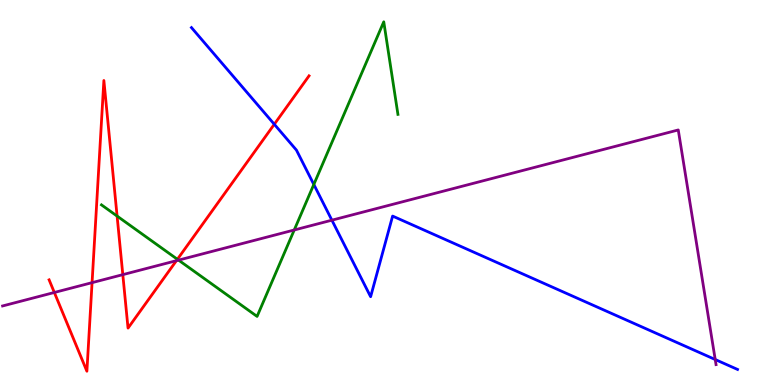[{'lines': ['blue', 'red'], 'intersections': [{'x': 3.54, 'y': 6.77}]}, {'lines': ['green', 'red'], 'intersections': [{'x': 1.51, 'y': 4.39}, {'x': 2.29, 'y': 3.26}]}, {'lines': ['purple', 'red'], 'intersections': [{'x': 0.701, 'y': 2.4}, {'x': 1.19, 'y': 2.66}, {'x': 1.58, 'y': 2.87}, {'x': 2.28, 'y': 3.23}]}, {'lines': ['blue', 'green'], 'intersections': [{'x': 4.05, 'y': 5.21}]}, {'lines': ['blue', 'purple'], 'intersections': [{'x': 4.28, 'y': 4.28}, {'x': 9.23, 'y': 0.662}]}, {'lines': ['green', 'purple'], 'intersections': [{'x': 2.3, 'y': 3.24}, {'x': 3.8, 'y': 4.03}]}]